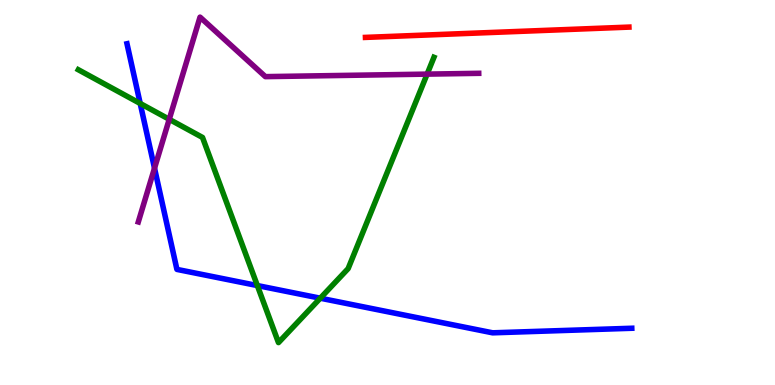[{'lines': ['blue', 'red'], 'intersections': []}, {'lines': ['green', 'red'], 'intersections': []}, {'lines': ['purple', 'red'], 'intersections': []}, {'lines': ['blue', 'green'], 'intersections': [{'x': 1.81, 'y': 7.31}, {'x': 3.32, 'y': 2.58}, {'x': 4.13, 'y': 2.25}]}, {'lines': ['blue', 'purple'], 'intersections': [{'x': 1.99, 'y': 5.63}]}, {'lines': ['green', 'purple'], 'intersections': [{'x': 2.18, 'y': 6.9}, {'x': 5.51, 'y': 8.07}]}]